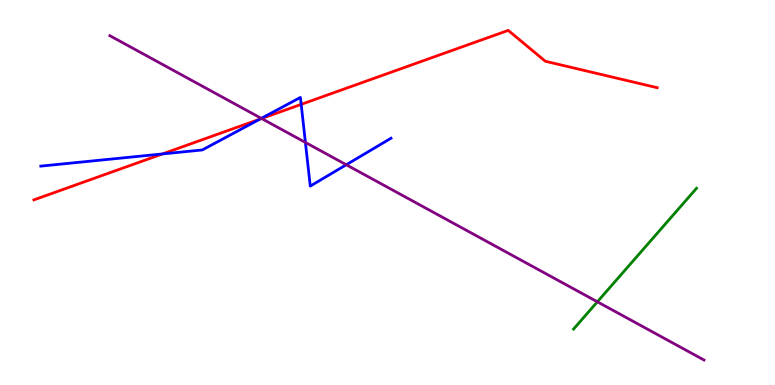[{'lines': ['blue', 'red'], 'intersections': [{'x': 2.1, 'y': 6.0}, {'x': 3.35, 'y': 6.91}, {'x': 3.89, 'y': 7.29}]}, {'lines': ['green', 'red'], 'intersections': []}, {'lines': ['purple', 'red'], 'intersections': [{'x': 3.38, 'y': 6.92}]}, {'lines': ['blue', 'green'], 'intersections': []}, {'lines': ['blue', 'purple'], 'intersections': [{'x': 3.37, 'y': 6.93}, {'x': 3.94, 'y': 6.3}, {'x': 4.47, 'y': 5.72}]}, {'lines': ['green', 'purple'], 'intersections': [{'x': 7.71, 'y': 2.16}]}]